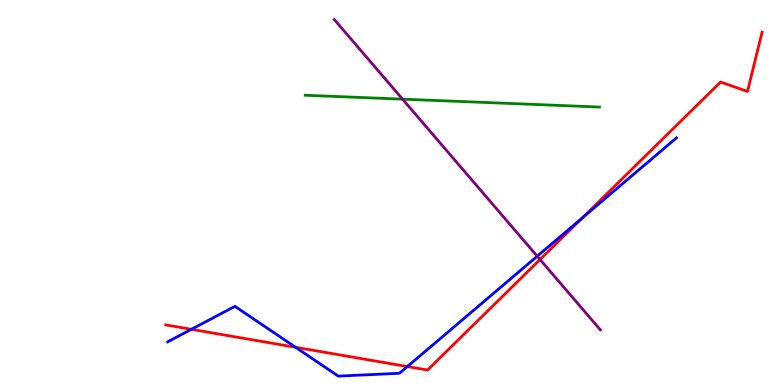[{'lines': ['blue', 'red'], 'intersections': [{'x': 2.47, 'y': 1.45}, {'x': 3.81, 'y': 0.98}, {'x': 5.26, 'y': 0.479}, {'x': 7.52, 'y': 4.35}]}, {'lines': ['green', 'red'], 'intersections': []}, {'lines': ['purple', 'red'], 'intersections': [{'x': 6.97, 'y': 3.26}]}, {'lines': ['blue', 'green'], 'intersections': []}, {'lines': ['blue', 'purple'], 'intersections': [{'x': 6.93, 'y': 3.35}]}, {'lines': ['green', 'purple'], 'intersections': [{'x': 5.19, 'y': 7.42}]}]